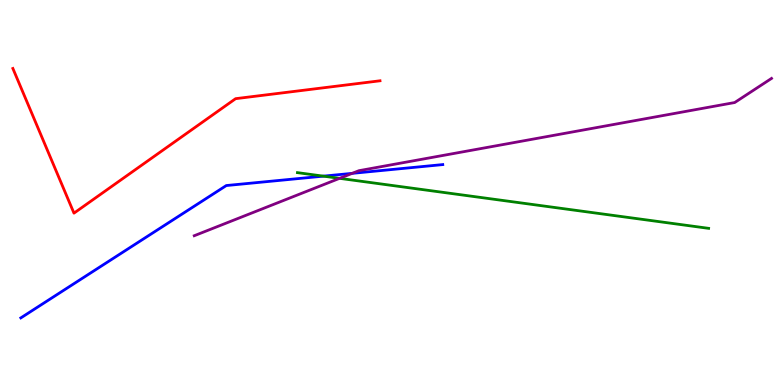[{'lines': ['blue', 'red'], 'intersections': []}, {'lines': ['green', 'red'], 'intersections': []}, {'lines': ['purple', 'red'], 'intersections': []}, {'lines': ['blue', 'green'], 'intersections': [{'x': 4.17, 'y': 5.42}]}, {'lines': ['blue', 'purple'], 'intersections': [{'x': 4.54, 'y': 5.5}]}, {'lines': ['green', 'purple'], 'intersections': [{'x': 4.38, 'y': 5.37}]}]